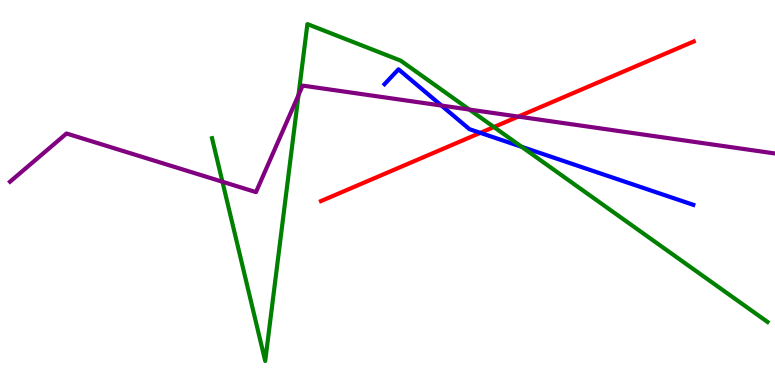[{'lines': ['blue', 'red'], 'intersections': [{'x': 6.2, 'y': 6.55}]}, {'lines': ['green', 'red'], 'intersections': [{'x': 6.37, 'y': 6.7}]}, {'lines': ['purple', 'red'], 'intersections': [{'x': 6.69, 'y': 6.97}]}, {'lines': ['blue', 'green'], 'intersections': [{'x': 6.73, 'y': 6.19}]}, {'lines': ['blue', 'purple'], 'intersections': [{'x': 5.7, 'y': 7.26}]}, {'lines': ['green', 'purple'], 'intersections': [{'x': 2.87, 'y': 5.28}, {'x': 3.85, 'y': 7.53}, {'x': 6.06, 'y': 7.15}]}]